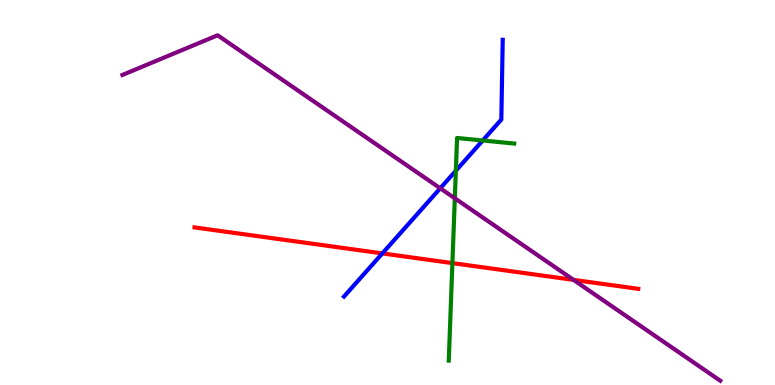[{'lines': ['blue', 'red'], 'intersections': [{'x': 4.93, 'y': 3.42}]}, {'lines': ['green', 'red'], 'intersections': [{'x': 5.84, 'y': 3.17}]}, {'lines': ['purple', 'red'], 'intersections': [{'x': 7.4, 'y': 2.73}]}, {'lines': ['blue', 'green'], 'intersections': [{'x': 5.88, 'y': 5.57}, {'x': 6.23, 'y': 6.35}]}, {'lines': ['blue', 'purple'], 'intersections': [{'x': 5.68, 'y': 5.11}]}, {'lines': ['green', 'purple'], 'intersections': [{'x': 5.87, 'y': 4.85}]}]